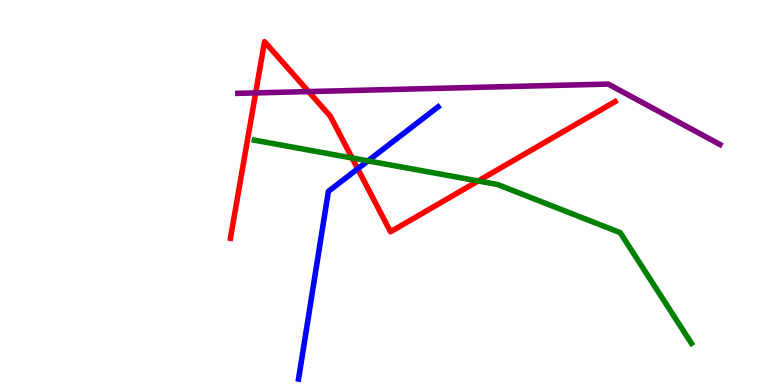[{'lines': ['blue', 'red'], 'intersections': [{'x': 4.62, 'y': 5.62}]}, {'lines': ['green', 'red'], 'intersections': [{'x': 4.54, 'y': 5.9}, {'x': 6.17, 'y': 5.3}]}, {'lines': ['purple', 'red'], 'intersections': [{'x': 3.3, 'y': 7.59}, {'x': 3.98, 'y': 7.62}]}, {'lines': ['blue', 'green'], 'intersections': [{'x': 4.75, 'y': 5.82}]}, {'lines': ['blue', 'purple'], 'intersections': []}, {'lines': ['green', 'purple'], 'intersections': []}]